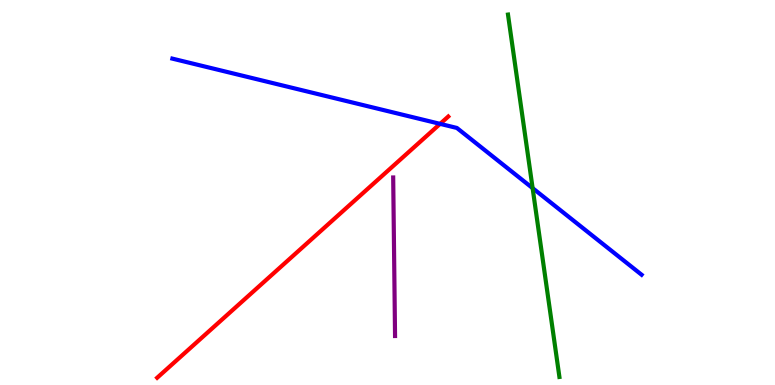[{'lines': ['blue', 'red'], 'intersections': [{'x': 5.68, 'y': 6.78}]}, {'lines': ['green', 'red'], 'intersections': []}, {'lines': ['purple', 'red'], 'intersections': []}, {'lines': ['blue', 'green'], 'intersections': [{'x': 6.87, 'y': 5.11}]}, {'lines': ['blue', 'purple'], 'intersections': []}, {'lines': ['green', 'purple'], 'intersections': []}]